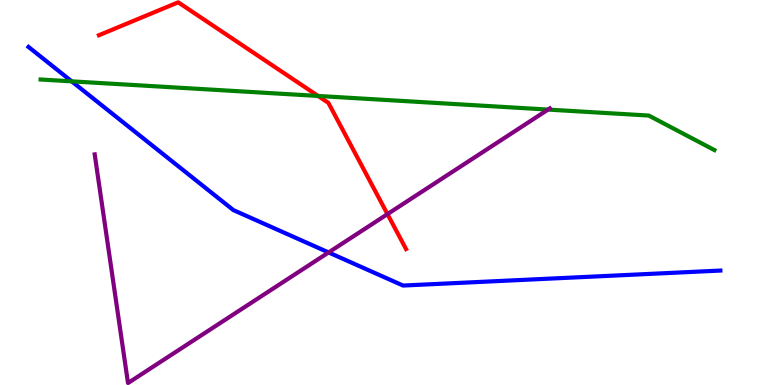[{'lines': ['blue', 'red'], 'intersections': []}, {'lines': ['green', 'red'], 'intersections': [{'x': 4.1, 'y': 7.51}]}, {'lines': ['purple', 'red'], 'intersections': [{'x': 5.0, 'y': 4.44}]}, {'lines': ['blue', 'green'], 'intersections': [{'x': 0.925, 'y': 7.89}]}, {'lines': ['blue', 'purple'], 'intersections': [{'x': 4.24, 'y': 3.44}]}, {'lines': ['green', 'purple'], 'intersections': [{'x': 7.07, 'y': 7.15}]}]